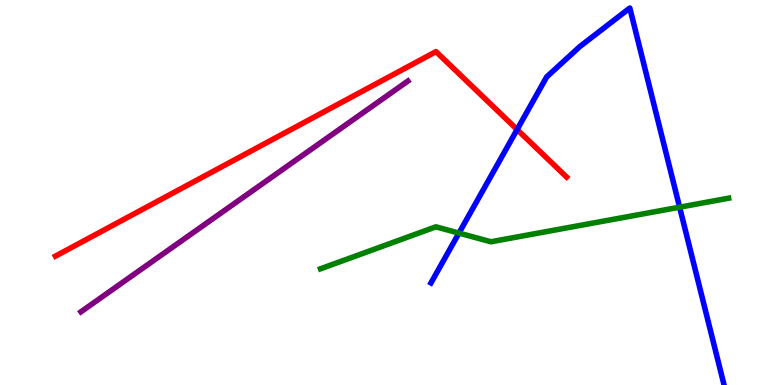[{'lines': ['blue', 'red'], 'intersections': [{'x': 6.67, 'y': 6.64}]}, {'lines': ['green', 'red'], 'intersections': []}, {'lines': ['purple', 'red'], 'intersections': []}, {'lines': ['blue', 'green'], 'intersections': [{'x': 5.92, 'y': 3.95}, {'x': 8.77, 'y': 4.62}]}, {'lines': ['blue', 'purple'], 'intersections': []}, {'lines': ['green', 'purple'], 'intersections': []}]